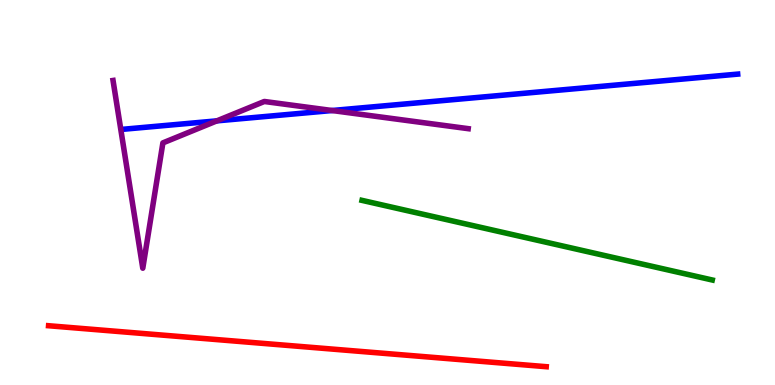[{'lines': ['blue', 'red'], 'intersections': []}, {'lines': ['green', 'red'], 'intersections': []}, {'lines': ['purple', 'red'], 'intersections': []}, {'lines': ['blue', 'green'], 'intersections': []}, {'lines': ['blue', 'purple'], 'intersections': [{'x': 2.8, 'y': 6.86}, {'x': 4.29, 'y': 7.13}]}, {'lines': ['green', 'purple'], 'intersections': []}]